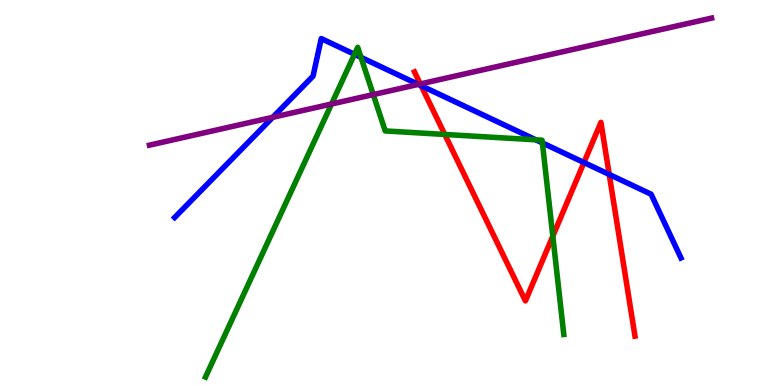[{'lines': ['blue', 'red'], 'intersections': [{'x': 5.43, 'y': 7.77}, {'x': 7.53, 'y': 5.78}, {'x': 7.86, 'y': 5.47}]}, {'lines': ['green', 'red'], 'intersections': [{'x': 5.74, 'y': 6.51}, {'x': 7.13, 'y': 3.87}]}, {'lines': ['purple', 'red'], 'intersections': [{'x': 5.42, 'y': 7.82}]}, {'lines': ['blue', 'green'], 'intersections': [{'x': 4.57, 'y': 8.59}, {'x': 4.66, 'y': 8.51}, {'x': 6.91, 'y': 6.37}, {'x': 7.0, 'y': 6.29}]}, {'lines': ['blue', 'purple'], 'intersections': [{'x': 3.52, 'y': 6.95}, {'x': 5.4, 'y': 7.81}]}, {'lines': ['green', 'purple'], 'intersections': [{'x': 4.28, 'y': 7.3}, {'x': 4.82, 'y': 7.54}]}]